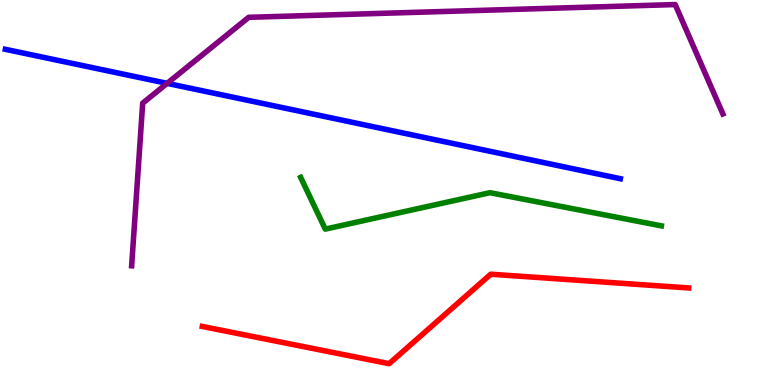[{'lines': ['blue', 'red'], 'intersections': []}, {'lines': ['green', 'red'], 'intersections': []}, {'lines': ['purple', 'red'], 'intersections': []}, {'lines': ['blue', 'green'], 'intersections': []}, {'lines': ['blue', 'purple'], 'intersections': [{'x': 2.16, 'y': 7.83}]}, {'lines': ['green', 'purple'], 'intersections': []}]